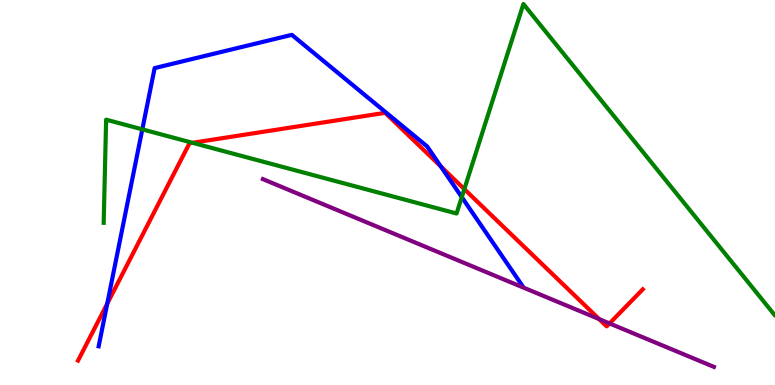[{'lines': ['blue', 'red'], 'intersections': [{'x': 1.38, 'y': 2.11}, {'x': 5.69, 'y': 5.68}]}, {'lines': ['green', 'red'], 'intersections': [{'x': 2.48, 'y': 6.29}, {'x': 5.99, 'y': 5.09}]}, {'lines': ['purple', 'red'], 'intersections': [{'x': 7.73, 'y': 1.71}, {'x': 7.86, 'y': 1.6}]}, {'lines': ['blue', 'green'], 'intersections': [{'x': 1.84, 'y': 6.64}, {'x': 5.96, 'y': 4.88}]}, {'lines': ['blue', 'purple'], 'intersections': []}, {'lines': ['green', 'purple'], 'intersections': []}]